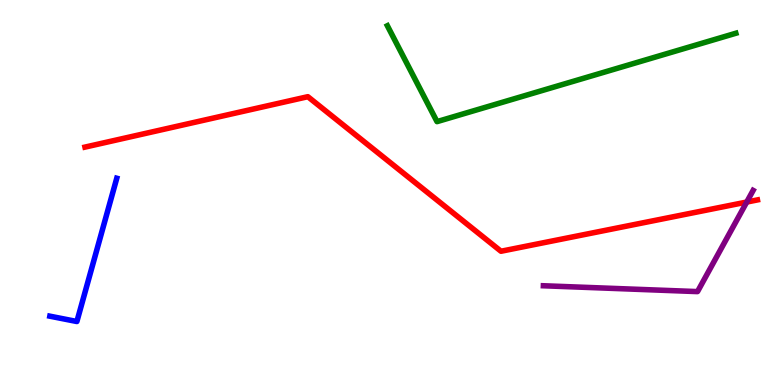[{'lines': ['blue', 'red'], 'intersections': []}, {'lines': ['green', 'red'], 'intersections': []}, {'lines': ['purple', 'red'], 'intersections': [{'x': 9.64, 'y': 4.75}]}, {'lines': ['blue', 'green'], 'intersections': []}, {'lines': ['blue', 'purple'], 'intersections': []}, {'lines': ['green', 'purple'], 'intersections': []}]